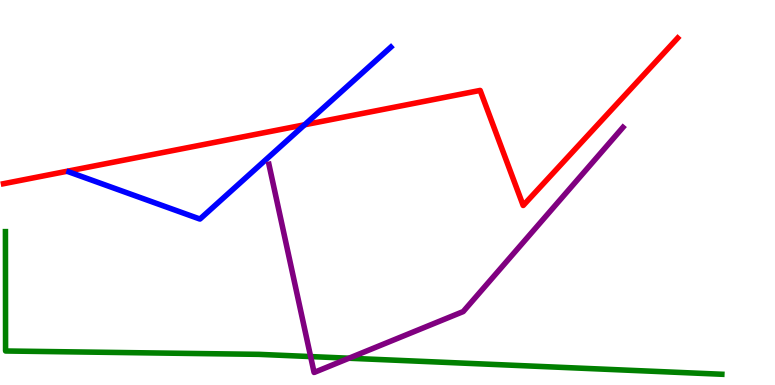[{'lines': ['blue', 'red'], 'intersections': [{'x': 3.93, 'y': 6.76}]}, {'lines': ['green', 'red'], 'intersections': []}, {'lines': ['purple', 'red'], 'intersections': []}, {'lines': ['blue', 'green'], 'intersections': []}, {'lines': ['blue', 'purple'], 'intersections': []}, {'lines': ['green', 'purple'], 'intersections': [{'x': 4.01, 'y': 0.738}, {'x': 4.5, 'y': 0.696}]}]